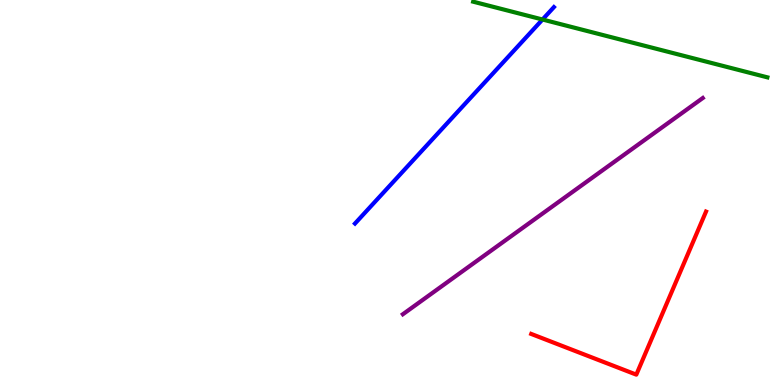[{'lines': ['blue', 'red'], 'intersections': []}, {'lines': ['green', 'red'], 'intersections': []}, {'lines': ['purple', 'red'], 'intersections': []}, {'lines': ['blue', 'green'], 'intersections': [{'x': 7.0, 'y': 9.49}]}, {'lines': ['blue', 'purple'], 'intersections': []}, {'lines': ['green', 'purple'], 'intersections': []}]